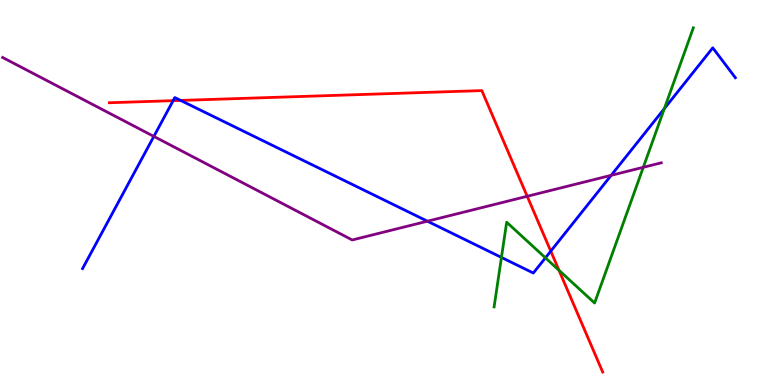[{'lines': ['blue', 'red'], 'intersections': [{'x': 2.23, 'y': 7.39}, {'x': 2.33, 'y': 7.39}, {'x': 7.11, 'y': 3.48}]}, {'lines': ['green', 'red'], 'intersections': [{'x': 7.21, 'y': 2.98}]}, {'lines': ['purple', 'red'], 'intersections': [{'x': 6.8, 'y': 4.9}]}, {'lines': ['blue', 'green'], 'intersections': [{'x': 6.47, 'y': 3.31}, {'x': 7.04, 'y': 3.3}, {'x': 8.57, 'y': 7.18}]}, {'lines': ['blue', 'purple'], 'intersections': [{'x': 1.99, 'y': 6.46}, {'x': 5.52, 'y': 4.25}, {'x': 7.89, 'y': 5.45}]}, {'lines': ['green', 'purple'], 'intersections': [{'x': 8.3, 'y': 5.65}]}]